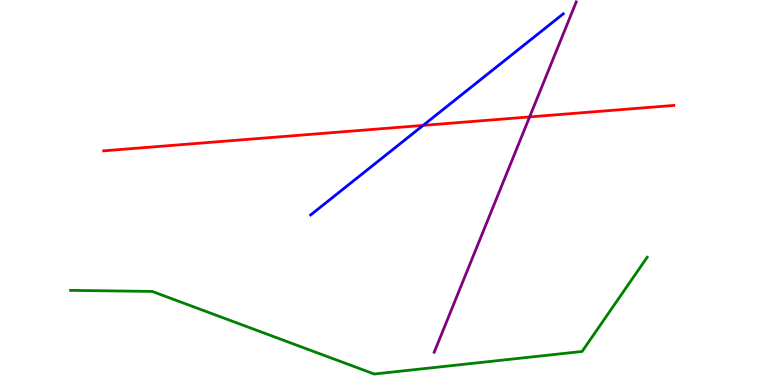[{'lines': ['blue', 'red'], 'intersections': [{'x': 5.46, 'y': 6.74}]}, {'lines': ['green', 'red'], 'intersections': []}, {'lines': ['purple', 'red'], 'intersections': [{'x': 6.83, 'y': 6.96}]}, {'lines': ['blue', 'green'], 'intersections': []}, {'lines': ['blue', 'purple'], 'intersections': []}, {'lines': ['green', 'purple'], 'intersections': []}]